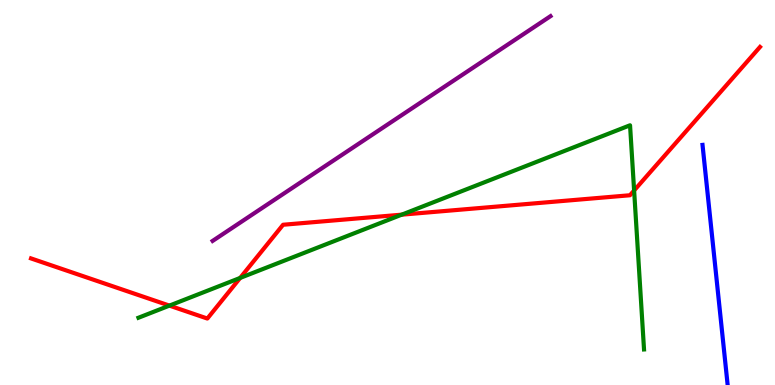[{'lines': ['blue', 'red'], 'intersections': []}, {'lines': ['green', 'red'], 'intersections': [{'x': 2.19, 'y': 2.06}, {'x': 3.1, 'y': 2.78}, {'x': 5.18, 'y': 4.42}, {'x': 8.18, 'y': 5.05}]}, {'lines': ['purple', 'red'], 'intersections': []}, {'lines': ['blue', 'green'], 'intersections': []}, {'lines': ['blue', 'purple'], 'intersections': []}, {'lines': ['green', 'purple'], 'intersections': []}]